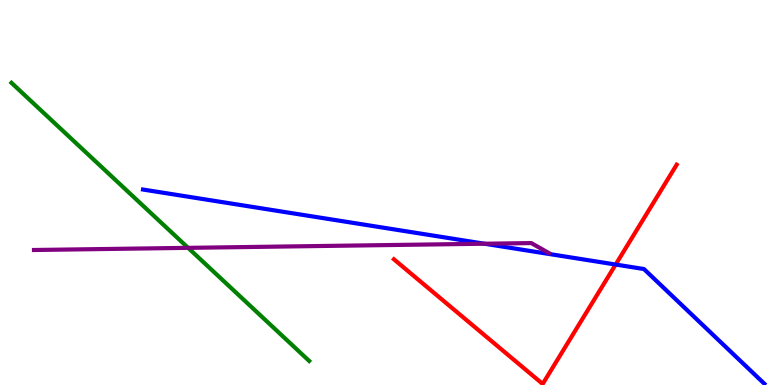[{'lines': ['blue', 'red'], 'intersections': [{'x': 7.94, 'y': 3.13}]}, {'lines': ['green', 'red'], 'intersections': []}, {'lines': ['purple', 'red'], 'intersections': []}, {'lines': ['blue', 'green'], 'intersections': []}, {'lines': ['blue', 'purple'], 'intersections': [{'x': 6.25, 'y': 3.67}]}, {'lines': ['green', 'purple'], 'intersections': [{'x': 2.43, 'y': 3.56}]}]